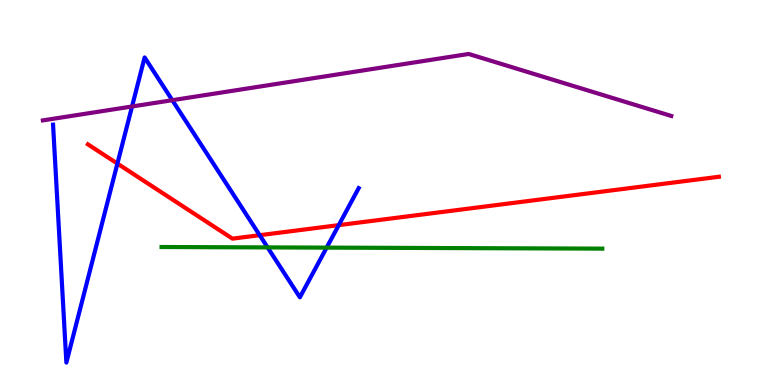[{'lines': ['blue', 'red'], 'intersections': [{'x': 1.51, 'y': 5.75}, {'x': 3.35, 'y': 3.89}, {'x': 4.37, 'y': 4.15}]}, {'lines': ['green', 'red'], 'intersections': []}, {'lines': ['purple', 'red'], 'intersections': []}, {'lines': ['blue', 'green'], 'intersections': [{'x': 3.45, 'y': 3.57}, {'x': 4.21, 'y': 3.57}]}, {'lines': ['blue', 'purple'], 'intersections': [{'x': 1.7, 'y': 7.23}, {'x': 2.22, 'y': 7.4}]}, {'lines': ['green', 'purple'], 'intersections': []}]